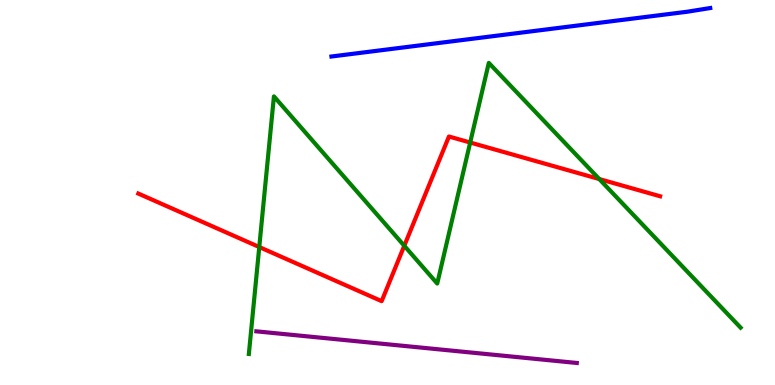[{'lines': ['blue', 'red'], 'intersections': []}, {'lines': ['green', 'red'], 'intersections': [{'x': 3.35, 'y': 3.58}, {'x': 5.22, 'y': 3.62}, {'x': 6.07, 'y': 6.3}, {'x': 7.73, 'y': 5.35}]}, {'lines': ['purple', 'red'], 'intersections': []}, {'lines': ['blue', 'green'], 'intersections': []}, {'lines': ['blue', 'purple'], 'intersections': []}, {'lines': ['green', 'purple'], 'intersections': []}]